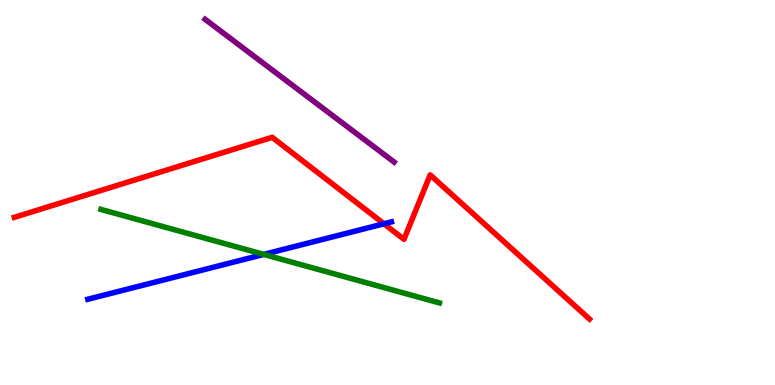[{'lines': ['blue', 'red'], 'intersections': [{'x': 4.95, 'y': 4.19}]}, {'lines': ['green', 'red'], 'intersections': []}, {'lines': ['purple', 'red'], 'intersections': []}, {'lines': ['blue', 'green'], 'intersections': [{'x': 3.4, 'y': 3.39}]}, {'lines': ['blue', 'purple'], 'intersections': []}, {'lines': ['green', 'purple'], 'intersections': []}]